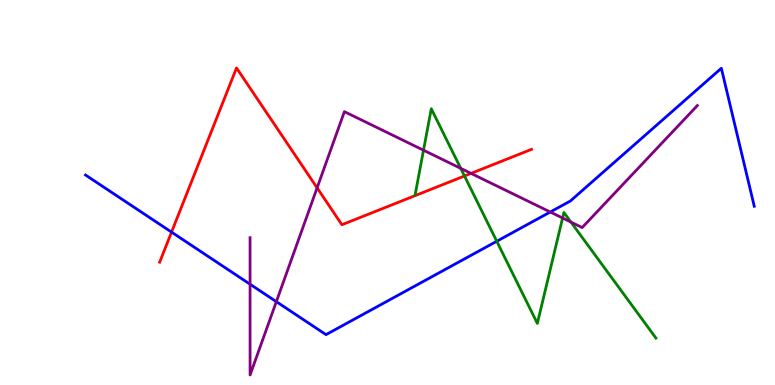[{'lines': ['blue', 'red'], 'intersections': [{'x': 2.21, 'y': 3.97}]}, {'lines': ['green', 'red'], 'intersections': [{'x': 5.99, 'y': 5.43}]}, {'lines': ['purple', 'red'], 'intersections': [{'x': 4.09, 'y': 5.12}, {'x': 6.08, 'y': 5.5}]}, {'lines': ['blue', 'green'], 'intersections': [{'x': 6.41, 'y': 3.73}]}, {'lines': ['blue', 'purple'], 'intersections': [{'x': 3.23, 'y': 2.62}, {'x': 3.57, 'y': 2.16}, {'x': 7.1, 'y': 4.49}]}, {'lines': ['green', 'purple'], 'intersections': [{'x': 5.46, 'y': 6.1}, {'x': 5.95, 'y': 5.63}, {'x': 7.26, 'y': 4.34}, {'x': 7.37, 'y': 4.23}]}]